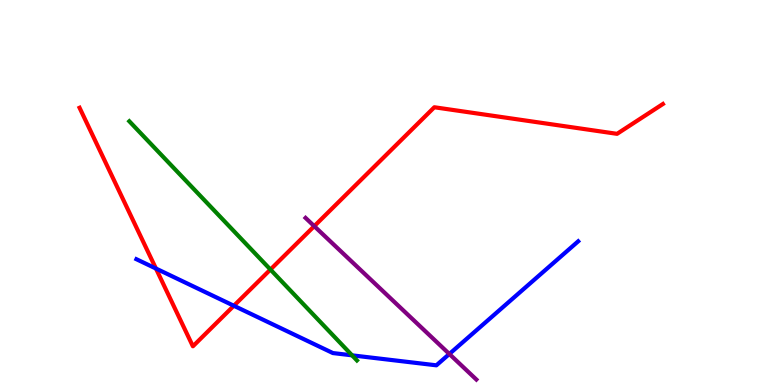[{'lines': ['blue', 'red'], 'intersections': [{'x': 2.01, 'y': 3.02}, {'x': 3.02, 'y': 2.06}]}, {'lines': ['green', 'red'], 'intersections': [{'x': 3.49, 'y': 3.0}]}, {'lines': ['purple', 'red'], 'intersections': [{'x': 4.05, 'y': 4.13}]}, {'lines': ['blue', 'green'], 'intersections': [{'x': 4.54, 'y': 0.77}]}, {'lines': ['blue', 'purple'], 'intersections': [{'x': 5.8, 'y': 0.806}]}, {'lines': ['green', 'purple'], 'intersections': []}]